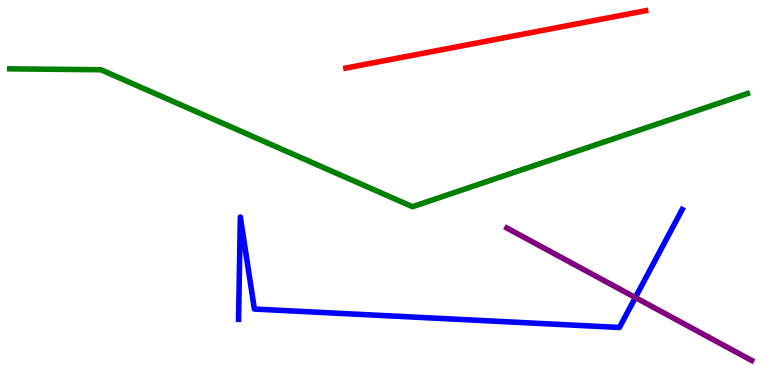[{'lines': ['blue', 'red'], 'intersections': []}, {'lines': ['green', 'red'], 'intersections': []}, {'lines': ['purple', 'red'], 'intersections': []}, {'lines': ['blue', 'green'], 'intersections': []}, {'lines': ['blue', 'purple'], 'intersections': [{'x': 8.2, 'y': 2.27}]}, {'lines': ['green', 'purple'], 'intersections': []}]